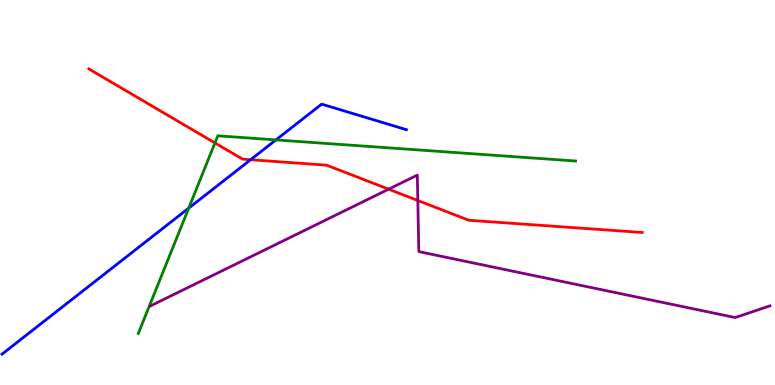[{'lines': ['blue', 'red'], 'intersections': [{'x': 3.23, 'y': 5.85}]}, {'lines': ['green', 'red'], 'intersections': [{'x': 2.77, 'y': 6.29}]}, {'lines': ['purple', 'red'], 'intersections': [{'x': 5.01, 'y': 5.09}, {'x': 5.39, 'y': 4.79}]}, {'lines': ['blue', 'green'], 'intersections': [{'x': 2.43, 'y': 4.59}, {'x': 3.56, 'y': 6.37}]}, {'lines': ['blue', 'purple'], 'intersections': []}, {'lines': ['green', 'purple'], 'intersections': []}]